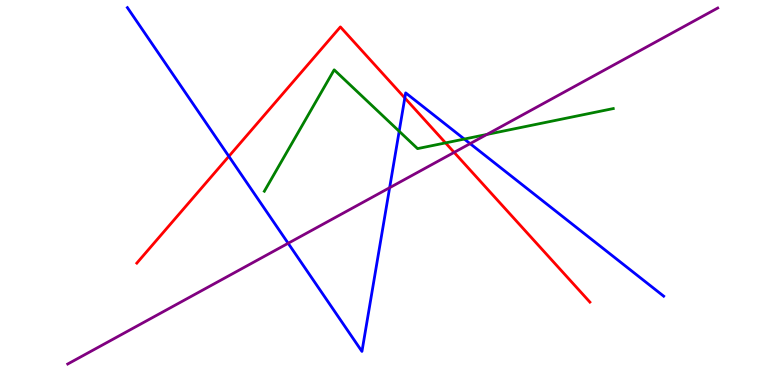[{'lines': ['blue', 'red'], 'intersections': [{'x': 2.95, 'y': 5.94}, {'x': 5.22, 'y': 7.46}]}, {'lines': ['green', 'red'], 'intersections': [{'x': 5.75, 'y': 6.29}]}, {'lines': ['purple', 'red'], 'intersections': [{'x': 5.86, 'y': 6.04}]}, {'lines': ['blue', 'green'], 'intersections': [{'x': 5.15, 'y': 6.59}, {'x': 5.99, 'y': 6.39}]}, {'lines': ['blue', 'purple'], 'intersections': [{'x': 3.72, 'y': 3.68}, {'x': 5.03, 'y': 5.12}, {'x': 6.07, 'y': 6.27}]}, {'lines': ['green', 'purple'], 'intersections': [{'x': 6.28, 'y': 6.51}]}]